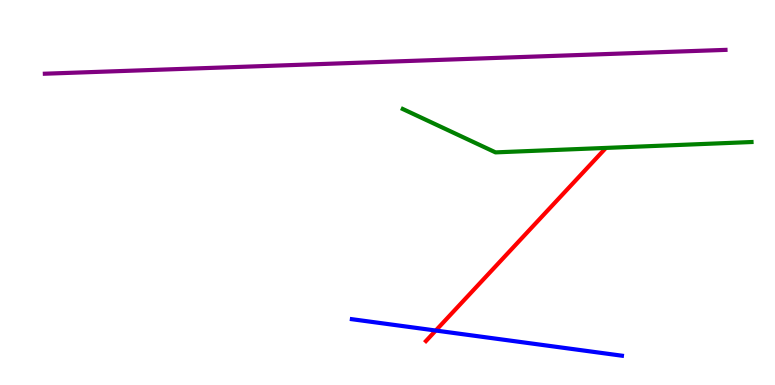[{'lines': ['blue', 'red'], 'intersections': [{'x': 5.62, 'y': 1.41}]}, {'lines': ['green', 'red'], 'intersections': []}, {'lines': ['purple', 'red'], 'intersections': []}, {'lines': ['blue', 'green'], 'intersections': []}, {'lines': ['blue', 'purple'], 'intersections': []}, {'lines': ['green', 'purple'], 'intersections': []}]